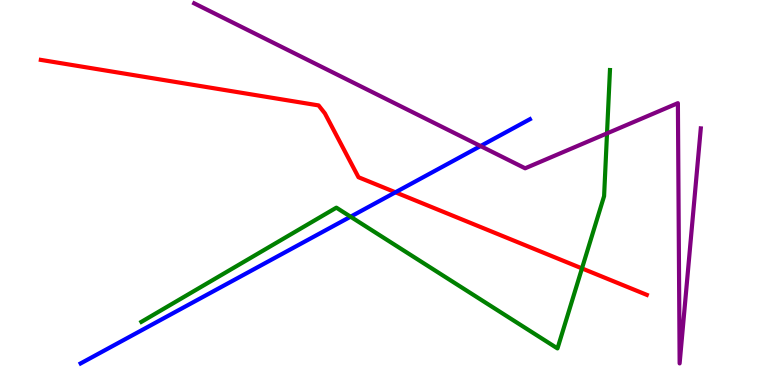[{'lines': ['blue', 'red'], 'intersections': [{'x': 5.1, 'y': 5.01}]}, {'lines': ['green', 'red'], 'intersections': [{'x': 7.51, 'y': 3.03}]}, {'lines': ['purple', 'red'], 'intersections': []}, {'lines': ['blue', 'green'], 'intersections': [{'x': 4.52, 'y': 4.37}]}, {'lines': ['blue', 'purple'], 'intersections': [{'x': 6.2, 'y': 6.21}]}, {'lines': ['green', 'purple'], 'intersections': [{'x': 7.83, 'y': 6.54}]}]